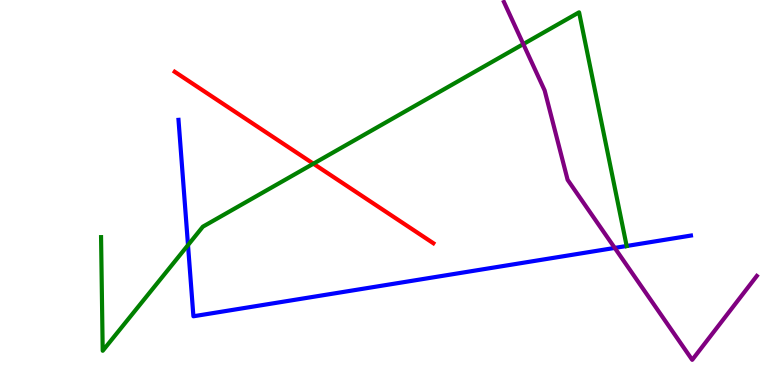[{'lines': ['blue', 'red'], 'intersections': []}, {'lines': ['green', 'red'], 'intersections': [{'x': 4.04, 'y': 5.75}]}, {'lines': ['purple', 'red'], 'intersections': []}, {'lines': ['blue', 'green'], 'intersections': [{'x': 2.43, 'y': 3.63}, {'x': 8.09, 'y': 3.61}]}, {'lines': ['blue', 'purple'], 'intersections': [{'x': 7.93, 'y': 3.56}]}, {'lines': ['green', 'purple'], 'intersections': [{'x': 6.75, 'y': 8.85}]}]